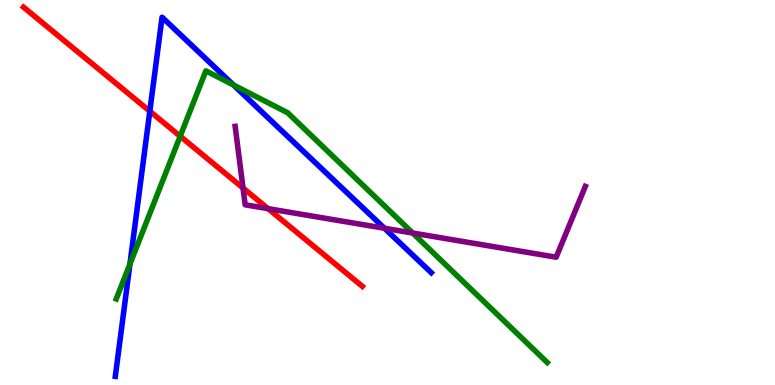[{'lines': ['blue', 'red'], 'intersections': [{'x': 1.93, 'y': 7.11}]}, {'lines': ['green', 'red'], 'intersections': [{'x': 2.32, 'y': 6.46}]}, {'lines': ['purple', 'red'], 'intersections': [{'x': 3.14, 'y': 5.12}, {'x': 3.46, 'y': 4.58}]}, {'lines': ['blue', 'green'], 'intersections': [{'x': 1.68, 'y': 3.14}, {'x': 3.01, 'y': 7.79}]}, {'lines': ['blue', 'purple'], 'intersections': [{'x': 4.96, 'y': 4.07}]}, {'lines': ['green', 'purple'], 'intersections': [{'x': 5.32, 'y': 3.95}]}]